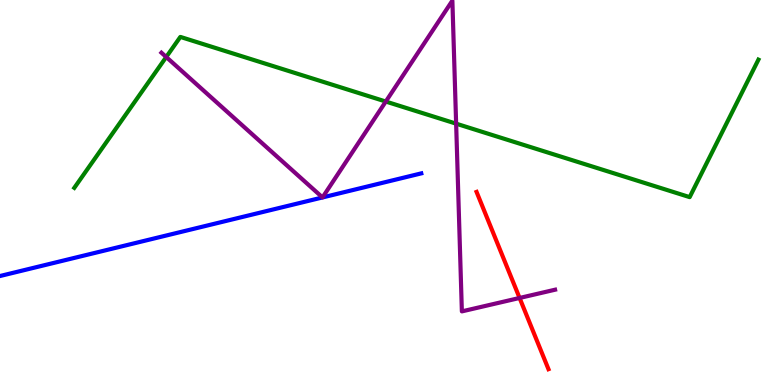[{'lines': ['blue', 'red'], 'intersections': []}, {'lines': ['green', 'red'], 'intersections': []}, {'lines': ['purple', 'red'], 'intersections': [{'x': 6.7, 'y': 2.26}]}, {'lines': ['blue', 'green'], 'intersections': []}, {'lines': ['blue', 'purple'], 'intersections': []}, {'lines': ['green', 'purple'], 'intersections': [{'x': 2.14, 'y': 8.52}, {'x': 4.98, 'y': 7.36}, {'x': 5.89, 'y': 6.79}]}]